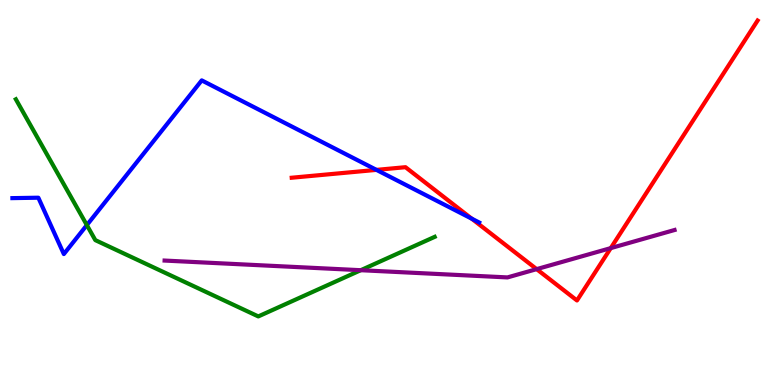[{'lines': ['blue', 'red'], 'intersections': [{'x': 4.86, 'y': 5.59}, {'x': 6.09, 'y': 4.32}]}, {'lines': ['green', 'red'], 'intersections': []}, {'lines': ['purple', 'red'], 'intersections': [{'x': 6.92, 'y': 3.01}, {'x': 7.88, 'y': 3.56}]}, {'lines': ['blue', 'green'], 'intersections': [{'x': 1.12, 'y': 4.15}]}, {'lines': ['blue', 'purple'], 'intersections': []}, {'lines': ['green', 'purple'], 'intersections': [{'x': 4.65, 'y': 2.98}]}]